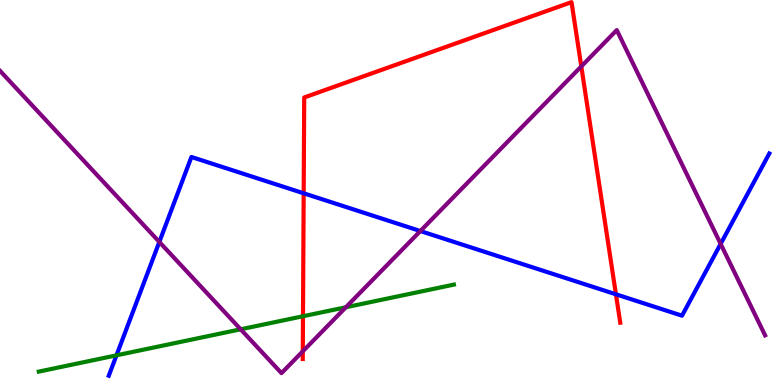[{'lines': ['blue', 'red'], 'intersections': [{'x': 3.92, 'y': 4.98}, {'x': 7.95, 'y': 2.36}]}, {'lines': ['green', 'red'], 'intersections': [{'x': 3.91, 'y': 1.79}]}, {'lines': ['purple', 'red'], 'intersections': [{'x': 3.91, 'y': 0.875}, {'x': 7.5, 'y': 8.28}]}, {'lines': ['blue', 'green'], 'intersections': [{'x': 1.5, 'y': 0.771}]}, {'lines': ['blue', 'purple'], 'intersections': [{'x': 2.06, 'y': 3.72}, {'x': 5.42, 'y': 4.0}, {'x': 9.3, 'y': 3.67}]}, {'lines': ['green', 'purple'], 'intersections': [{'x': 3.11, 'y': 1.45}, {'x': 4.46, 'y': 2.02}]}]